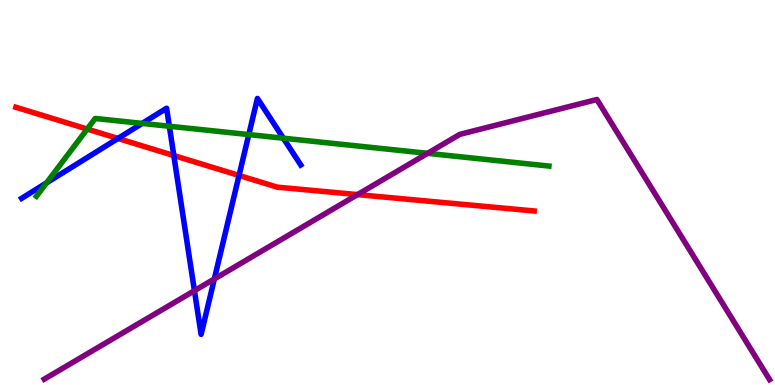[{'lines': ['blue', 'red'], 'intersections': [{'x': 1.52, 'y': 6.4}, {'x': 2.24, 'y': 5.96}, {'x': 3.08, 'y': 5.44}]}, {'lines': ['green', 'red'], 'intersections': [{'x': 1.13, 'y': 6.65}]}, {'lines': ['purple', 'red'], 'intersections': [{'x': 4.61, 'y': 4.95}]}, {'lines': ['blue', 'green'], 'intersections': [{'x': 0.6, 'y': 5.25}, {'x': 1.83, 'y': 6.79}, {'x': 2.19, 'y': 6.72}, {'x': 3.21, 'y': 6.5}, {'x': 3.66, 'y': 6.41}]}, {'lines': ['blue', 'purple'], 'intersections': [{'x': 2.51, 'y': 2.45}, {'x': 2.77, 'y': 2.75}]}, {'lines': ['green', 'purple'], 'intersections': [{'x': 5.52, 'y': 6.02}]}]